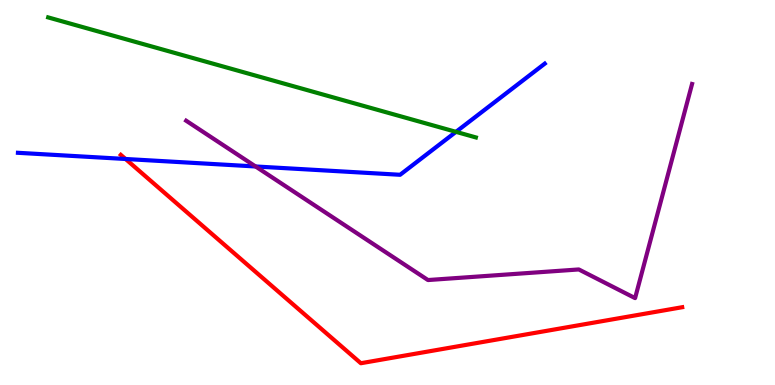[{'lines': ['blue', 'red'], 'intersections': [{'x': 1.62, 'y': 5.87}]}, {'lines': ['green', 'red'], 'intersections': []}, {'lines': ['purple', 'red'], 'intersections': []}, {'lines': ['blue', 'green'], 'intersections': [{'x': 5.88, 'y': 6.58}]}, {'lines': ['blue', 'purple'], 'intersections': [{'x': 3.3, 'y': 5.68}]}, {'lines': ['green', 'purple'], 'intersections': []}]